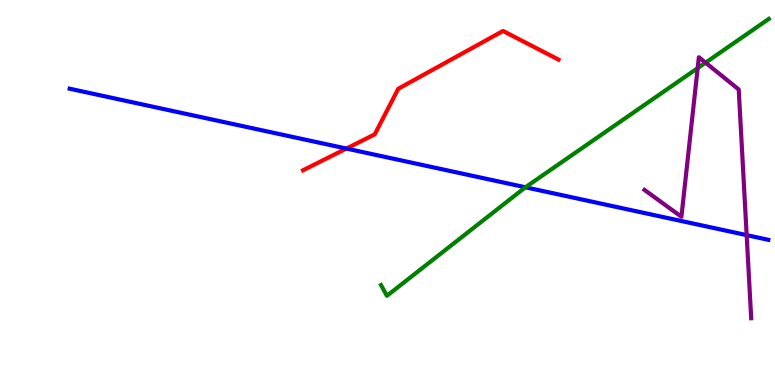[{'lines': ['blue', 'red'], 'intersections': [{'x': 4.47, 'y': 6.14}]}, {'lines': ['green', 'red'], 'intersections': []}, {'lines': ['purple', 'red'], 'intersections': []}, {'lines': ['blue', 'green'], 'intersections': [{'x': 6.78, 'y': 5.14}]}, {'lines': ['blue', 'purple'], 'intersections': [{'x': 9.63, 'y': 3.89}]}, {'lines': ['green', 'purple'], 'intersections': [{'x': 9.0, 'y': 8.23}, {'x': 9.1, 'y': 8.37}]}]